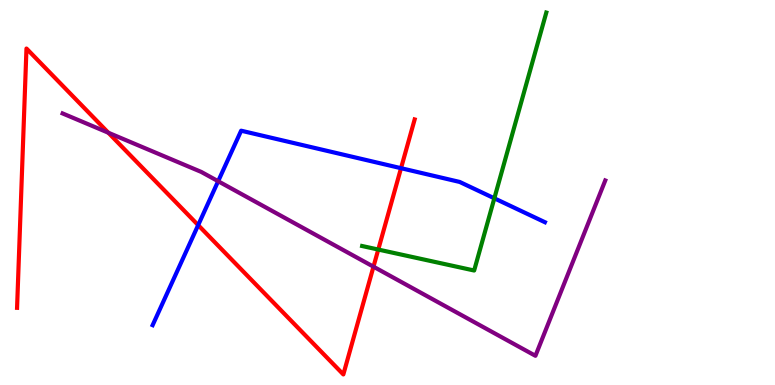[{'lines': ['blue', 'red'], 'intersections': [{'x': 2.56, 'y': 4.15}, {'x': 5.17, 'y': 5.63}]}, {'lines': ['green', 'red'], 'intersections': [{'x': 4.88, 'y': 3.52}]}, {'lines': ['purple', 'red'], 'intersections': [{'x': 1.4, 'y': 6.55}, {'x': 4.82, 'y': 3.07}]}, {'lines': ['blue', 'green'], 'intersections': [{'x': 6.38, 'y': 4.85}]}, {'lines': ['blue', 'purple'], 'intersections': [{'x': 2.81, 'y': 5.29}]}, {'lines': ['green', 'purple'], 'intersections': []}]